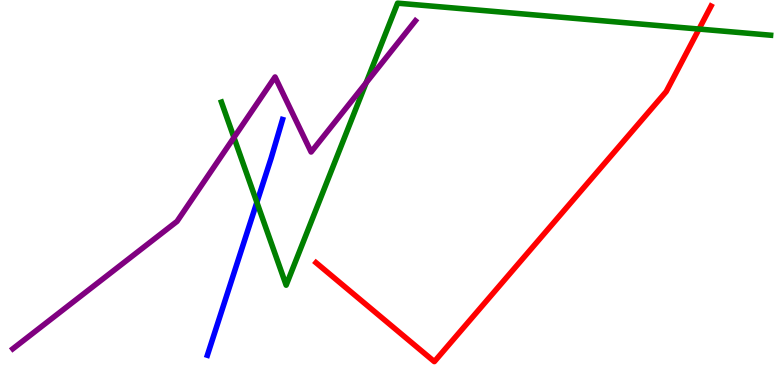[{'lines': ['blue', 'red'], 'intersections': []}, {'lines': ['green', 'red'], 'intersections': [{'x': 9.02, 'y': 9.25}]}, {'lines': ['purple', 'red'], 'intersections': []}, {'lines': ['blue', 'green'], 'intersections': [{'x': 3.31, 'y': 4.74}]}, {'lines': ['blue', 'purple'], 'intersections': []}, {'lines': ['green', 'purple'], 'intersections': [{'x': 3.02, 'y': 6.43}, {'x': 4.72, 'y': 7.85}]}]